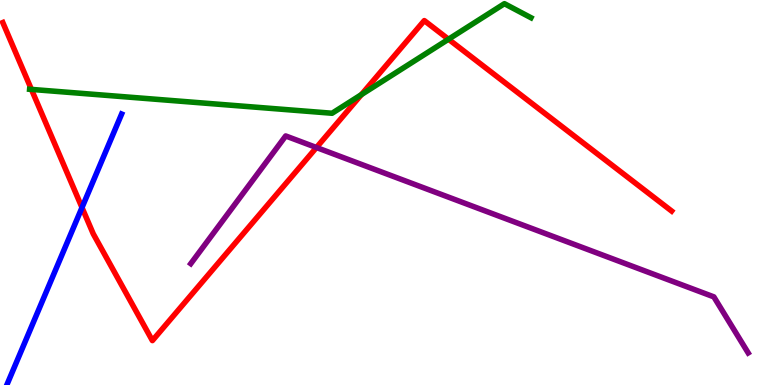[{'lines': ['blue', 'red'], 'intersections': [{'x': 1.06, 'y': 4.61}]}, {'lines': ['green', 'red'], 'intersections': [{'x': 0.405, 'y': 7.68}, {'x': 4.66, 'y': 7.54}, {'x': 5.79, 'y': 8.98}]}, {'lines': ['purple', 'red'], 'intersections': [{'x': 4.08, 'y': 6.17}]}, {'lines': ['blue', 'green'], 'intersections': []}, {'lines': ['blue', 'purple'], 'intersections': []}, {'lines': ['green', 'purple'], 'intersections': []}]